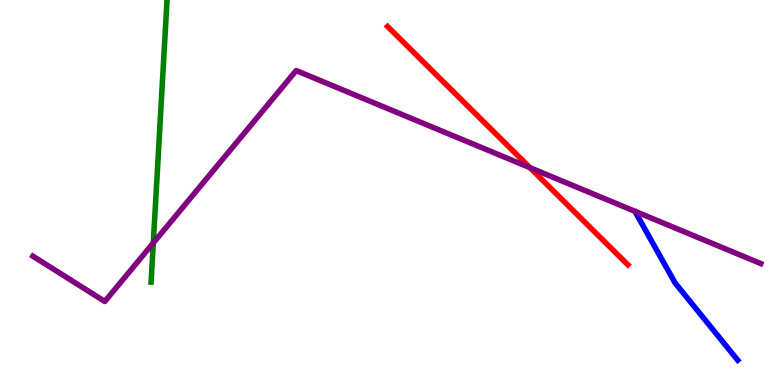[{'lines': ['blue', 'red'], 'intersections': []}, {'lines': ['green', 'red'], 'intersections': []}, {'lines': ['purple', 'red'], 'intersections': [{'x': 6.84, 'y': 5.64}]}, {'lines': ['blue', 'green'], 'intersections': []}, {'lines': ['blue', 'purple'], 'intersections': []}, {'lines': ['green', 'purple'], 'intersections': [{'x': 1.98, 'y': 3.69}]}]